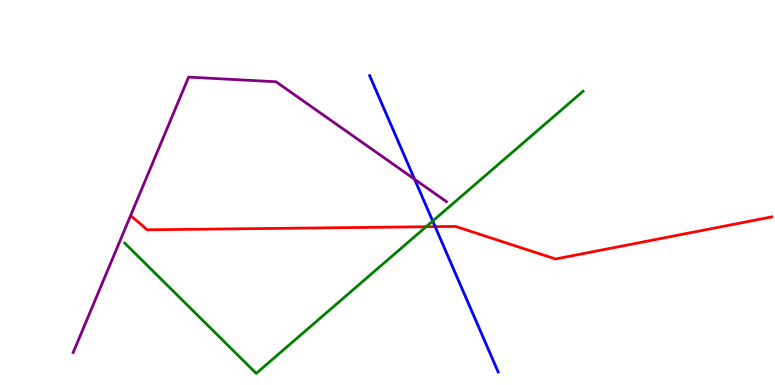[{'lines': ['blue', 'red'], 'intersections': [{'x': 5.61, 'y': 4.11}]}, {'lines': ['green', 'red'], 'intersections': [{'x': 5.5, 'y': 4.11}]}, {'lines': ['purple', 'red'], 'intersections': []}, {'lines': ['blue', 'green'], 'intersections': [{'x': 5.58, 'y': 4.26}]}, {'lines': ['blue', 'purple'], 'intersections': [{'x': 5.35, 'y': 5.34}]}, {'lines': ['green', 'purple'], 'intersections': []}]